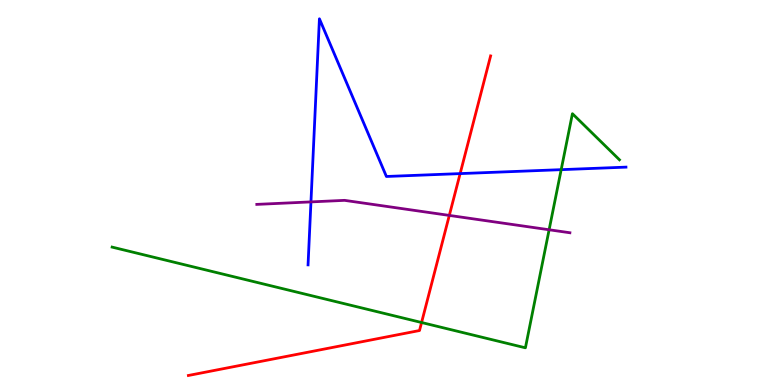[{'lines': ['blue', 'red'], 'intersections': [{'x': 5.94, 'y': 5.49}]}, {'lines': ['green', 'red'], 'intersections': [{'x': 5.44, 'y': 1.62}]}, {'lines': ['purple', 'red'], 'intersections': [{'x': 5.8, 'y': 4.4}]}, {'lines': ['blue', 'green'], 'intersections': [{'x': 7.24, 'y': 5.59}]}, {'lines': ['blue', 'purple'], 'intersections': [{'x': 4.01, 'y': 4.76}]}, {'lines': ['green', 'purple'], 'intersections': [{'x': 7.09, 'y': 4.03}]}]